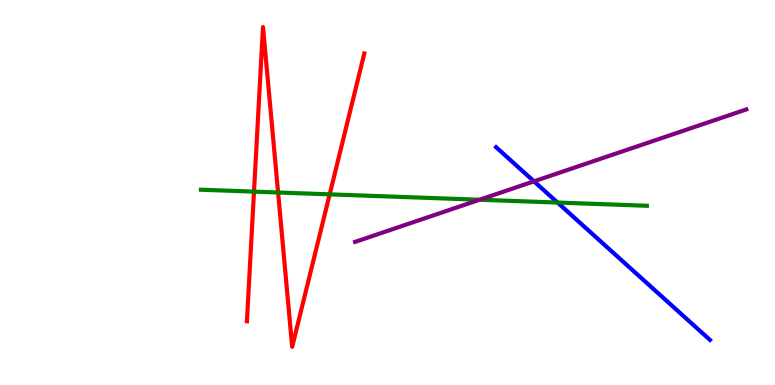[{'lines': ['blue', 'red'], 'intersections': []}, {'lines': ['green', 'red'], 'intersections': [{'x': 3.28, 'y': 5.02}, {'x': 3.59, 'y': 5.0}, {'x': 4.25, 'y': 4.95}]}, {'lines': ['purple', 'red'], 'intersections': []}, {'lines': ['blue', 'green'], 'intersections': [{'x': 7.19, 'y': 4.74}]}, {'lines': ['blue', 'purple'], 'intersections': [{'x': 6.89, 'y': 5.29}]}, {'lines': ['green', 'purple'], 'intersections': [{'x': 6.19, 'y': 4.81}]}]